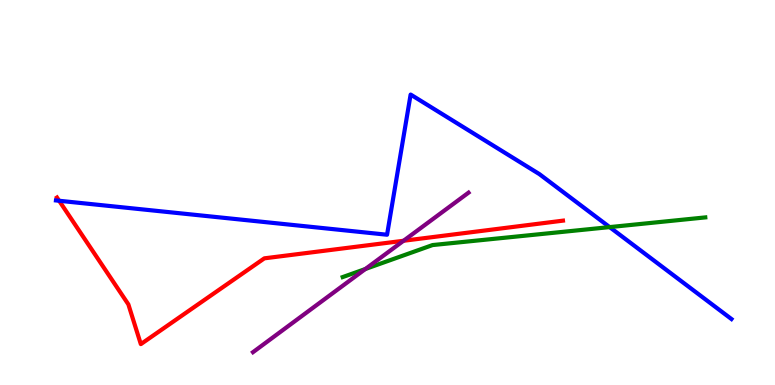[{'lines': ['blue', 'red'], 'intersections': [{'x': 0.763, 'y': 4.79}]}, {'lines': ['green', 'red'], 'intersections': []}, {'lines': ['purple', 'red'], 'intersections': [{'x': 5.21, 'y': 3.75}]}, {'lines': ['blue', 'green'], 'intersections': [{'x': 7.87, 'y': 4.1}]}, {'lines': ['blue', 'purple'], 'intersections': []}, {'lines': ['green', 'purple'], 'intersections': [{'x': 4.71, 'y': 3.01}]}]